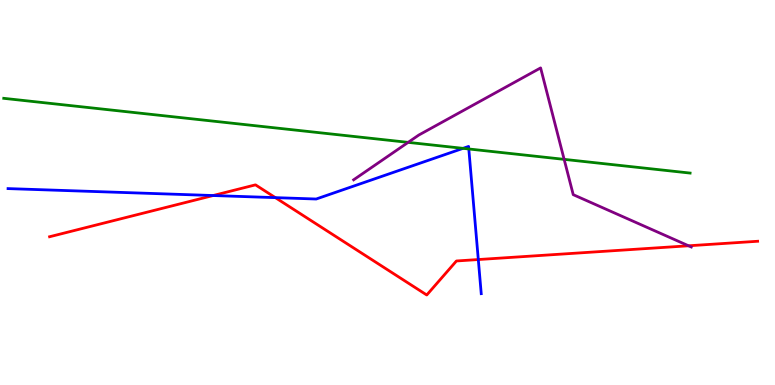[{'lines': ['blue', 'red'], 'intersections': [{'x': 2.75, 'y': 4.92}, {'x': 3.55, 'y': 4.87}, {'x': 6.17, 'y': 3.26}]}, {'lines': ['green', 'red'], 'intersections': []}, {'lines': ['purple', 'red'], 'intersections': [{'x': 8.88, 'y': 3.62}]}, {'lines': ['blue', 'green'], 'intersections': [{'x': 5.97, 'y': 6.15}, {'x': 6.05, 'y': 6.13}]}, {'lines': ['blue', 'purple'], 'intersections': []}, {'lines': ['green', 'purple'], 'intersections': [{'x': 5.27, 'y': 6.3}, {'x': 7.28, 'y': 5.86}]}]